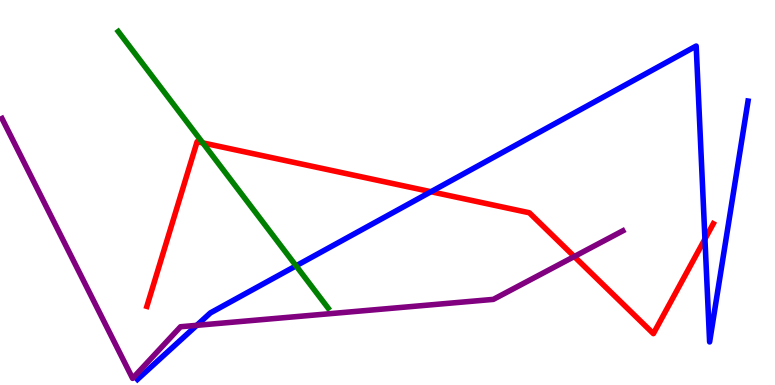[{'lines': ['blue', 'red'], 'intersections': [{'x': 5.56, 'y': 5.02}, {'x': 9.1, 'y': 3.79}]}, {'lines': ['green', 'red'], 'intersections': [{'x': 2.62, 'y': 6.29}]}, {'lines': ['purple', 'red'], 'intersections': [{'x': 7.41, 'y': 3.34}]}, {'lines': ['blue', 'green'], 'intersections': [{'x': 3.82, 'y': 3.1}]}, {'lines': ['blue', 'purple'], 'intersections': [{'x': 2.54, 'y': 1.55}]}, {'lines': ['green', 'purple'], 'intersections': []}]